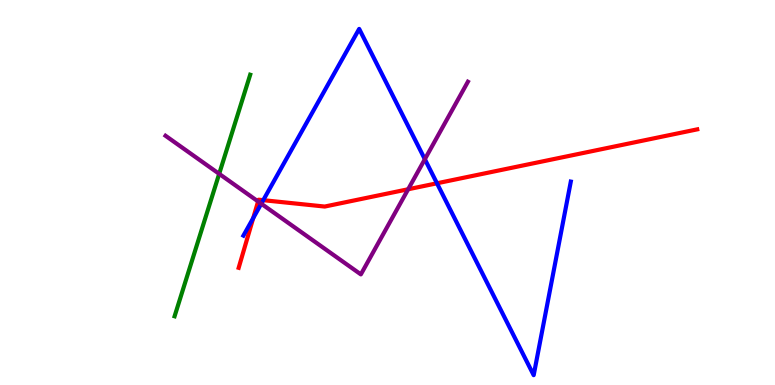[{'lines': ['blue', 'red'], 'intersections': [{'x': 3.27, 'y': 4.33}, {'x': 3.4, 'y': 4.8}, {'x': 5.64, 'y': 5.24}]}, {'lines': ['green', 'red'], 'intersections': []}, {'lines': ['purple', 'red'], 'intersections': [{'x': 3.33, 'y': 4.77}, {'x': 5.27, 'y': 5.08}]}, {'lines': ['blue', 'green'], 'intersections': []}, {'lines': ['blue', 'purple'], 'intersections': [{'x': 3.37, 'y': 4.71}, {'x': 5.48, 'y': 5.86}]}, {'lines': ['green', 'purple'], 'intersections': [{'x': 2.83, 'y': 5.48}]}]